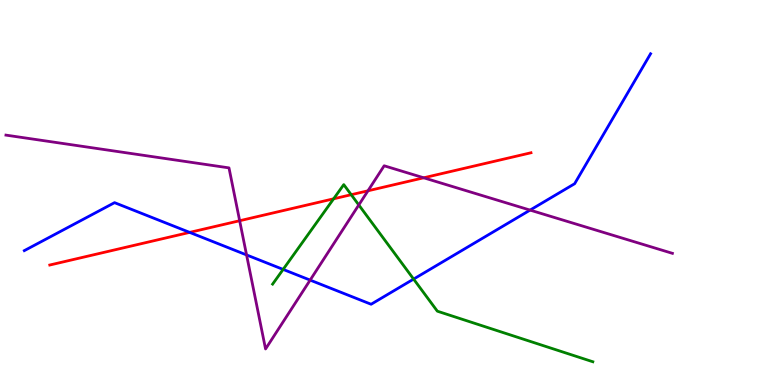[{'lines': ['blue', 'red'], 'intersections': [{'x': 2.45, 'y': 3.96}]}, {'lines': ['green', 'red'], 'intersections': [{'x': 4.3, 'y': 4.84}, {'x': 4.53, 'y': 4.94}]}, {'lines': ['purple', 'red'], 'intersections': [{'x': 3.09, 'y': 4.27}, {'x': 4.75, 'y': 5.04}, {'x': 5.47, 'y': 5.38}]}, {'lines': ['blue', 'green'], 'intersections': [{'x': 3.65, 'y': 3.0}, {'x': 5.34, 'y': 2.75}]}, {'lines': ['blue', 'purple'], 'intersections': [{'x': 3.18, 'y': 3.38}, {'x': 4.0, 'y': 2.72}, {'x': 6.84, 'y': 4.54}]}, {'lines': ['green', 'purple'], 'intersections': [{'x': 4.63, 'y': 4.68}]}]